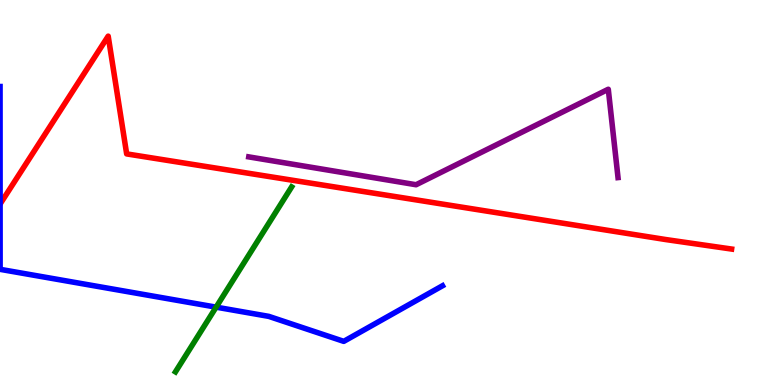[{'lines': ['blue', 'red'], 'intersections': []}, {'lines': ['green', 'red'], 'intersections': []}, {'lines': ['purple', 'red'], 'intersections': []}, {'lines': ['blue', 'green'], 'intersections': [{'x': 2.79, 'y': 2.02}]}, {'lines': ['blue', 'purple'], 'intersections': []}, {'lines': ['green', 'purple'], 'intersections': []}]